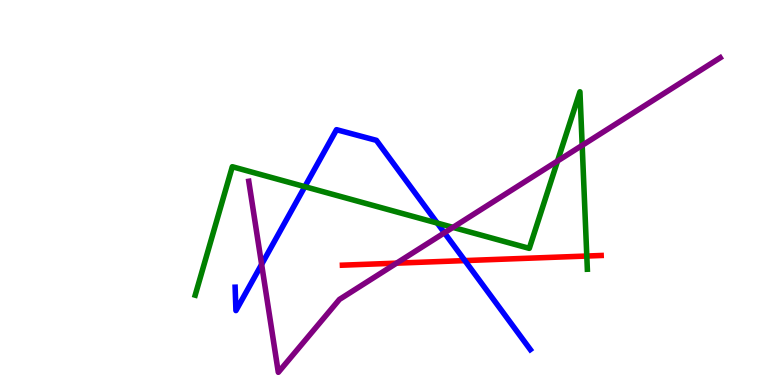[{'lines': ['blue', 'red'], 'intersections': [{'x': 6.0, 'y': 3.23}]}, {'lines': ['green', 'red'], 'intersections': [{'x': 7.57, 'y': 3.35}]}, {'lines': ['purple', 'red'], 'intersections': [{'x': 5.12, 'y': 3.16}]}, {'lines': ['blue', 'green'], 'intersections': [{'x': 3.93, 'y': 5.15}, {'x': 5.64, 'y': 4.21}]}, {'lines': ['blue', 'purple'], 'intersections': [{'x': 3.38, 'y': 3.13}, {'x': 5.73, 'y': 3.95}]}, {'lines': ['green', 'purple'], 'intersections': [{'x': 5.84, 'y': 4.09}, {'x': 7.19, 'y': 5.82}, {'x': 7.51, 'y': 6.22}]}]